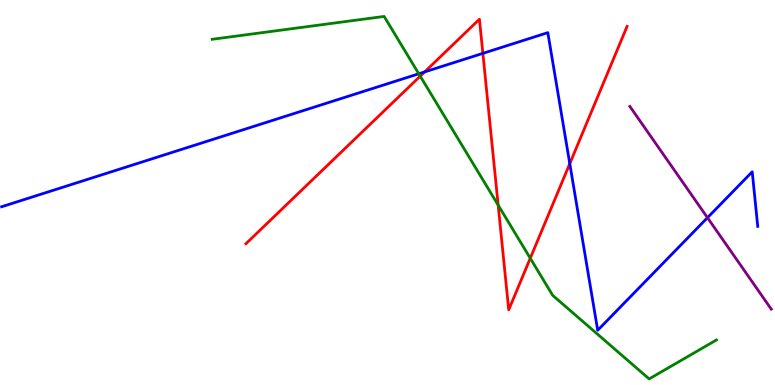[{'lines': ['blue', 'red'], 'intersections': [{'x': 5.48, 'y': 8.13}, {'x': 6.23, 'y': 8.61}, {'x': 7.35, 'y': 5.75}]}, {'lines': ['green', 'red'], 'intersections': [{'x': 5.42, 'y': 8.02}, {'x': 6.43, 'y': 4.67}, {'x': 6.84, 'y': 3.29}]}, {'lines': ['purple', 'red'], 'intersections': []}, {'lines': ['blue', 'green'], 'intersections': [{'x': 5.4, 'y': 8.08}]}, {'lines': ['blue', 'purple'], 'intersections': [{'x': 9.13, 'y': 4.35}]}, {'lines': ['green', 'purple'], 'intersections': []}]